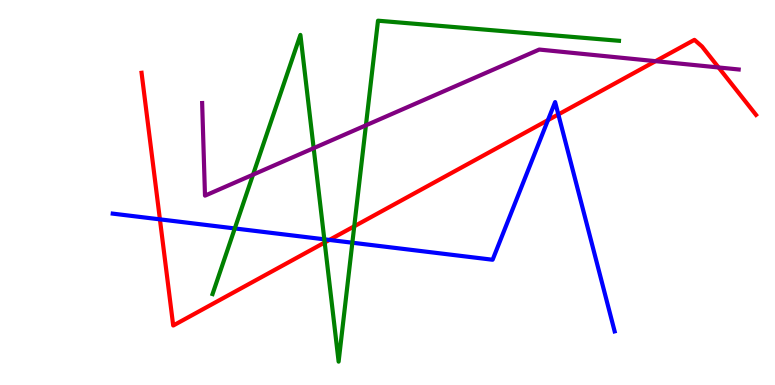[{'lines': ['blue', 'red'], 'intersections': [{'x': 2.06, 'y': 4.3}, {'x': 4.25, 'y': 3.77}, {'x': 7.07, 'y': 6.88}, {'x': 7.2, 'y': 7.03}]}, {'lines': ['green', 'red'], 'intersections': [{'x': 4.19, 'y': 3.7}, {'x': 4.57, 'y': 4.12}]}, {'lines': ['purple', 'red'], 'intersections': [{'x': 8.46, 'y': 8.41}, {'x': 9.27, 'y': 8.25}]}, {'lines': ['blue', 'green'], 'intersections': [{'x': 3.03, 'y': 4.07}, {'x': 4.18, 'y': 3.78}, {'x': 4.55, 'y': 3.7}]}, {'lines': ['blue', 'purple'], 'intersections': []}, {'lines': ['green', 'purple'], 'intersections': [{'x': 3.26, 'y': 5.46}, {'x': 4.05, 'y': 6.15}, {'x': 4.72, 'y': 6.75}]}]